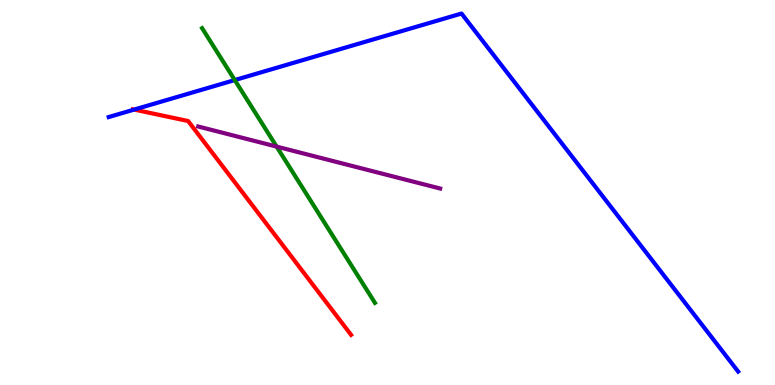[{'lines': ['blue', 'red'], 'intersections': [{'x': 1.73, 'y': 7.15}]}, {'lines': ['green', 'red'], 'intersections': []}, {'lines': ['purple', 'red'], 'intersections': []}, {'lines': ['blue', 'green'], 'intersections': [{'x': 3.03, 'y': 7.92}]}, {'lines': ['blue', 'purple'], 'intersections': []}, {'lines': ['green', 'purple'], 'intersections': [{'x': 3.57, 'y': 6.19}]}]